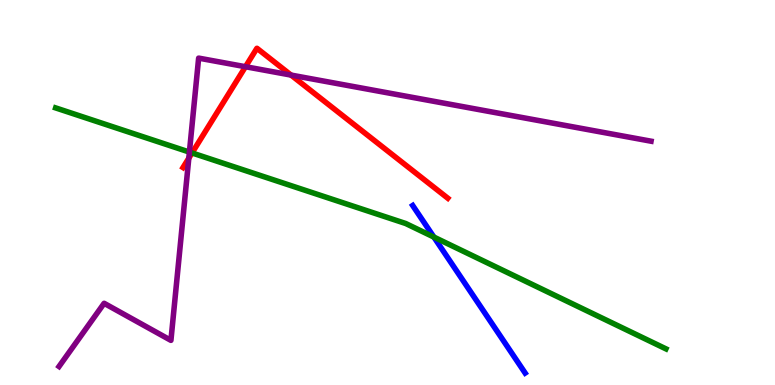[{'lines': ['blue', 'red'], 'intersections': []}, {'lines': ['green', 'red'], 'intersections': [{'x': 2.48, 'y': 6.03}]}, {'lines': ['purple', 'red'], 'intersections': [{'x': 2.44, 'y': 5.89}, {'x': 3.17, 'y': 8.27}, {'x': 3.76, 'y': 8.05}]}, {'lines': ['blue', 'green'], 'intersections': [{'x': 5.6, 'y': 3.84}]}, {'lines': ['blue', 'purple'], 'intersections': []}, {'lines': ['green', 'purple'], 'intersections': [{'x': 2.44, 'y': 6.05}]}]